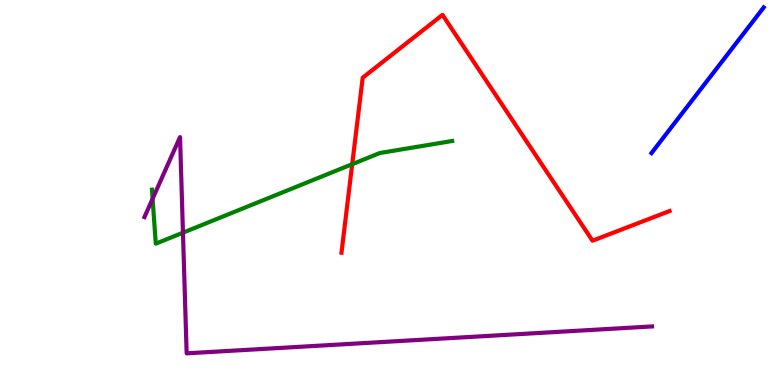[{'lines': ['blue', 'red'], 'intersections': []}, {'lines': ['green', 'red'], 'intersections': [{'x': 4.54, 'y': 5.74}]}, {'lines': ['purple', 'red'], 'intersections': []}, {'lines': ['blue', 'green'], 'intersections': []}, {'lines': ['blue', 'purple'], 'intersections': []}, {'lines': ['green', 'purple'], 'intersections': [{'x': 1.97, 'y': 4.84}, {'x': 2.36, 'y': 3.96}]}]